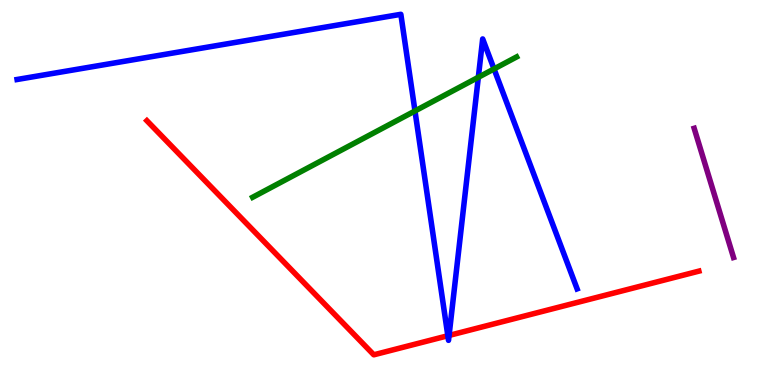[{'lines': ['blue', 'red'], 'intersections': [{'x': 5.78, 'y': 1.28}, {'x': 5.79, 'y': 1.29}]}, {'lines': ['green', 'red'], 'intersections': []}, {'lines': ['purple', 'red'], 'intersections': []}, {'lines': ['blue', 'green'], 'intersections': [{'x': 5.35, 'y': 7.12}, {'x': 6.17, 'y': 7.99}, {'x': 6.37, 'y': 8.21}]}, {'lines': ['blue', 'purple'], 'intersections': []}, {'lines': ['green', 'purple'], 'intersections': []}]